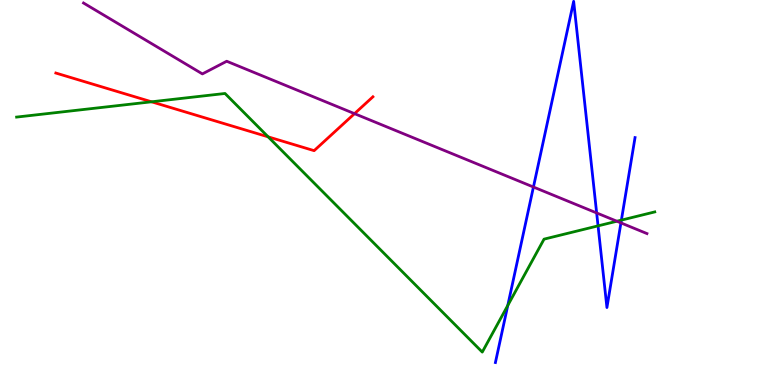[{'lines': ['blue', 'red'], 'intersections': []}, {'lines': ['green', 'red'], 'intersections': [{'x': 1.96, 'y': 7.36}, {'x': 3.46, 'y': 6.45}]}, {'lines': ['purple', 'red'], 'intersections': [{'x': 4.57, 'y': 7.05}]}, {'lines': ['blue', 'green'], 'intersections': [{'x': 6.55, 'y': 2.07}, {'x': 7.72, 'y': 4.13}, {'x': 8.02, 'y': 4.28}]}, {'lines': ['blue', 'purple'], 'intersections': [{'x': 6.88, 'y': 5.14}, {'x': 7.7, 'y': 4.47}, {'x': 8.01, 'y': 4.21}]}, {'lines': ['green', 'purple'], 'intersections': [{'x': 7.96, 'y': 4.25}]}]